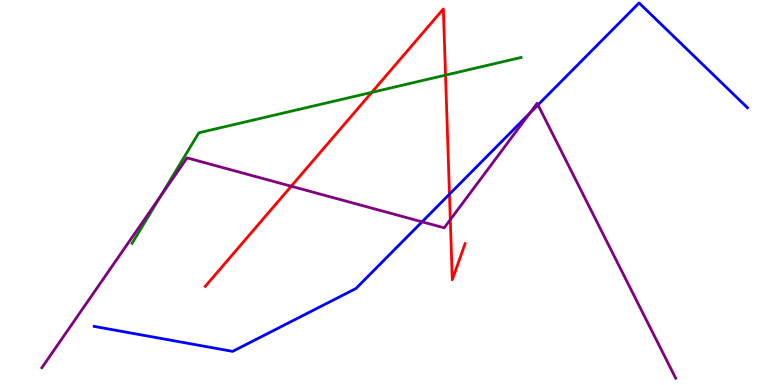[{'lines': ['blue', 'red'], 'intersections': [{'x': 5.8, 'y': 4.96}]}, {'lines': ['green', 'red'], 'intersections': [{'x': 4.8, 'y': 7.6}, {'x': 5.75, 'y': 8.05}]}, {'lines': ['purple', 'red'], 'intersections': [{'x': 3.76, 'y': 5.16}, {'x': 5.81, 'y': 4.29}]}, {'lines': ['blue', 'green'], 'intersections': []}, {'lines': ['blue', 'purple'], 'intersections': [{'x': 5.45, 'y': 4.24}, {'x': 6.83, 'y': 7.06}, {'x': 6.94, 'y': 7.28}]}, {'lines': ['green', 'purple'], 'intersections': [{'x': 2.07, 'y': 4.91}]}]